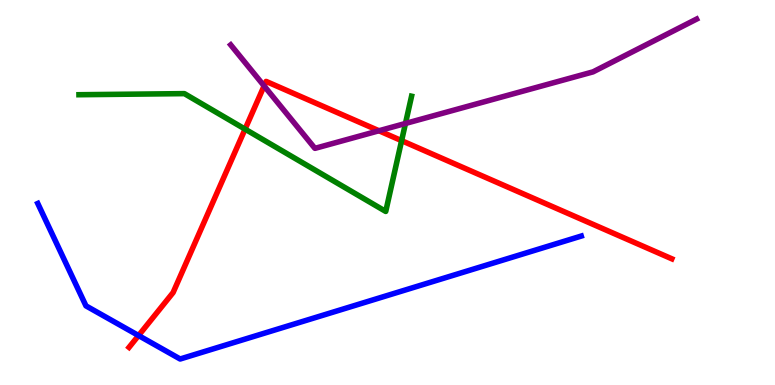[{'lines': ['blue', 'red'], 'intersections': [{'x': 1.79, 'y': 1.28}]}, {'lines': ['green', 'red'], 'intersections': [{'x': 3.16, 'y': 6.65}, {'x': 5.18, 'y': 6.35}]}, {'lines': ['purple', 'red'], 'intersections': [{'x': 3.41, 'y': 7.77}, {'x': 4.89, 'y': 6.6}]}, {'lines': ['blue', 'green'], 'intersections': []}, {'lines': ['blue', 'purple'], 'intersections': []}, {'lines': ['green', 'purple'], 'intersections': [{'x': 5.23, 'y': 6.79}]}]